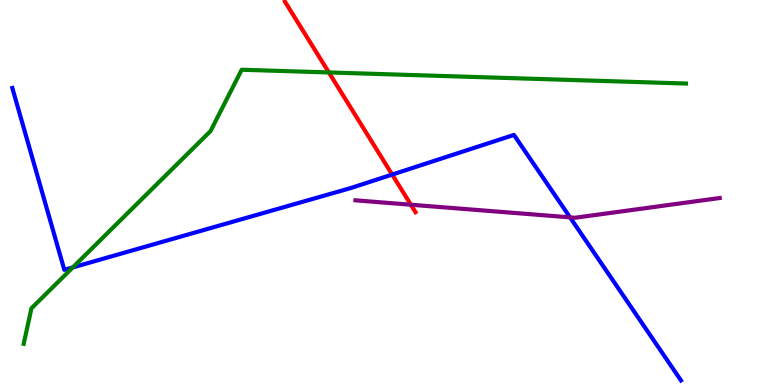[{'lines': ['blue', 'red'], 'intersections': [{'x': 5.06, 'y': 5.47}]}, {'lines': ['green', 'red'], 'intersections': [{'x': 4.24, 'y': 8.12}]}, {'lines': ['purple', 'red'], 'intersections': [{'x': 5.3, 'y': 4.68}]}, {'lines': ['blue', 'green'], 'intersections': [{'x': 0.939, 'y': 3.05}]}, {'lines': ['blue', 'purple'], 'intersections': [{'x': 7.36, 'y': 4.35}]}, {'lines': ['green', 'purple'], 'intersections': []}]